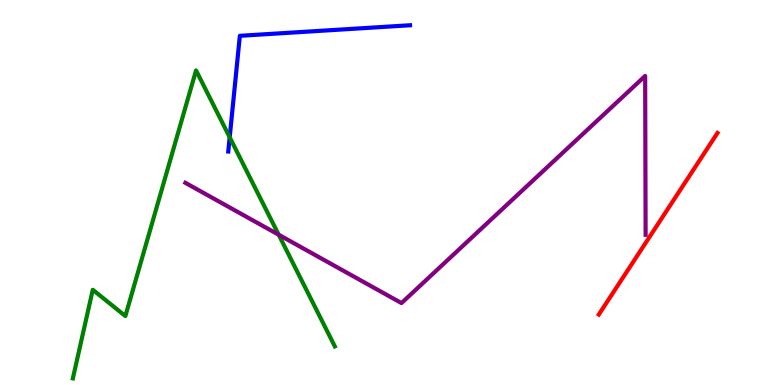[{'lines': ['blue', 'red'], 'intersections': []}, {'lines': ['green', 'red'], 'intersections': []}, {'lines': ['purple', 'red'], 'intersections': []}, {'lines': ['blue', 'green'], 'intersections': [{'x': 2.96, 'y': 6.43}]}, {'lines': ['blue', 'purple'], 'intersections': []}, {'lines': ['green', 'purple'], 'intersections': [{'x': 3.6, 'y': 3.9}]}]